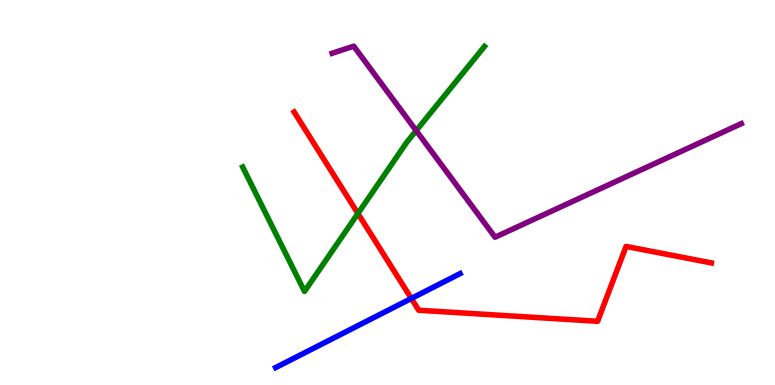[{'lines': ['blue', 'red'], 'intersections': [{'x': 5.31, 'y': 2.25}]}, {'lines': ['green', 'red'], 'intersections': [{'x': 4.62, 'y': 4.45}]}, {'lines': ['purple', 'red'], 'intersections': []}, {'lines': ['blue', 'green'], 'intersections': []}, {'lines': ['blue', 'purple'], 'intersections': []}, {'lines': ['green', 'purple'], 'intersections': [{'x': 5.37, 'y': 6.61}]}]